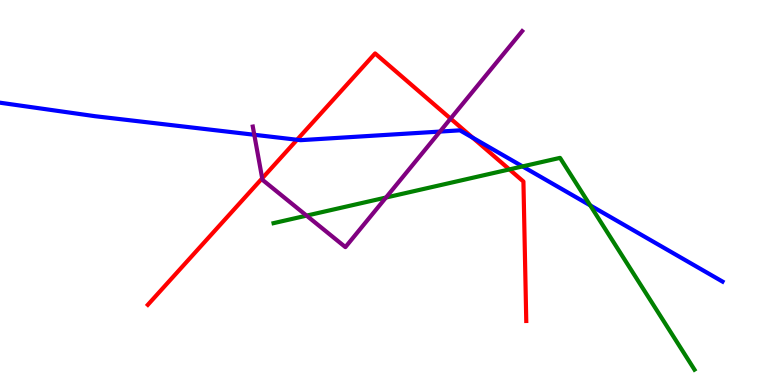[{'lines': ['blue', 'red'], 'intersections': [{'x': 3.83, 'y': 6.37}, {'x': 6.1, 'y': 6.42}]}, {'lines': ['green', 'red'], 'intersections': [{'x': 6.57, 'y': 5.6}]}, {'lines': ['purple', 'red'], 'intersections': [{'x': 3.38, 'y': 5.37}, {'x': 5.81, 'y': 6.92}]}, {'lines': ['blue', 'green'], 'intersections': [{'x': 6.74, 'y': 5.68}, {'x': 7.62, 'y': 4.67}]}, {'lines': ['blue', 'purple'], 'intersections': [{'x': 3.28, 'y': 6.5}, {'x': 5.68, 'y': 6.58}]}, {'lines': ['green', 'purple'], 'intersections': [{'x': 3.96, 'y': 4.4}, {'x': 4.98, 'y': 4.87}]}]